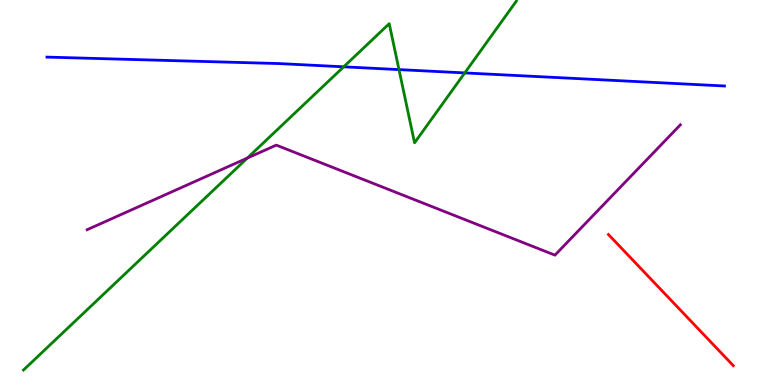[{'lines': ['blue', 'red'], 'intersections': []}, {'lines': ['green', 'red'], 'intersections': []}, {'lines': ['purple', 'red'], 'intersections': []}, {'lines': ['blue', 'green'], 'intersections': [{'x': 4.43, 'y': 8.26}, {'x': 5.15, 'y': 8.19}, {'x': 6.0, 'y': 8.11}]}, {'lines': ['blue', 'purple'], 'intersections': []}, {'lines': ['green', 'purple'], 'intersections': [{'x': 3.19, 'y': 5.9}]}]